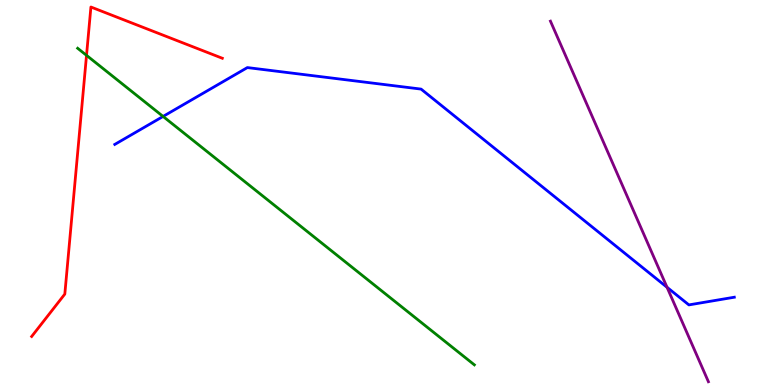[{'lines': ['blue', 'red'], 'intersections': []}, {'lines': ['green', 'red'], 'intersections': [{'x': 1.12, 'y': 8.56}]}, {'lines': ['purple', 'red'], 'intersections': []}, {'lines': ['blue', 'green'], 'intersections': [{'x': 2.1, 'y': 6.98}]}, {'lines': ['blue', 'purple'], 'intersections': [{'x': 8.61, 'y': 2.54}]}, {'lines': ['green', 'purple'], 'intersections': []}]